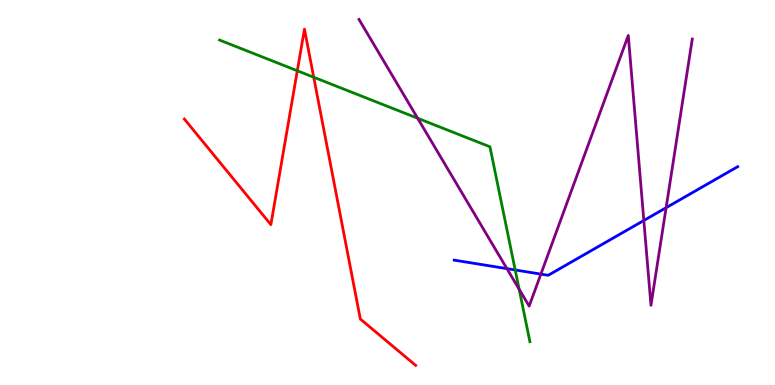[{'lines': ['blue', 'red'], 'intersections': []}, {'lines': ['green', 'red'], 'intersections': [{'x': 3.84, 'y': 8.16}, {'x': 4.05, 'y': 7.99}]}, {'lines': ['purple', 'red'], 'intersections': []}, {'lines': ['blue', 'green'], 'intersections': [{'x': 6.65, 'y': 2.99}]}, {'lines': ['blue', 'purple'], 'intersections': [{'x': 6.54, 'y': 3.02}, {'x': 6.98, 'y': 2.88}, {'x': 8.31, 'y': 4.27}, {'x': 8.59, 'y': 4.6}]}, {'lines': ['green', 'purple'], 'intersections': [{'x': 5.39, 'y': 6.93}, {'x': 6.7, 'y': 2.49}]}]